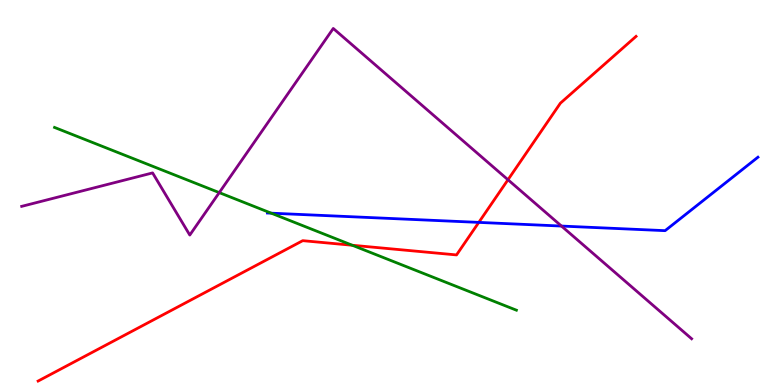[{'lines': ['blue', 'red'], 'intersections': [{'x': 6.18, 'y': 4.22}]}, {'lines': ['green', 'red'], 'intersections': [{'x': 4.55, 'y': 3.63}]}, {'lines': ['purple', 'red'], 'intersections': [{'x': 6.55, 'y': 5.33}]}, {'lines': ['blue', 'green'], 'intersections': [{'x': 3.5, 'y': 4.46}]}, {'lines': ['blue', 'purple'], 'intersections': [{'x': 7.24, 'y': 4.13}]}, {'lines': ['green', 'purple'], 'intersections': [{'x': 2.83, 'y': 5.0}]}]